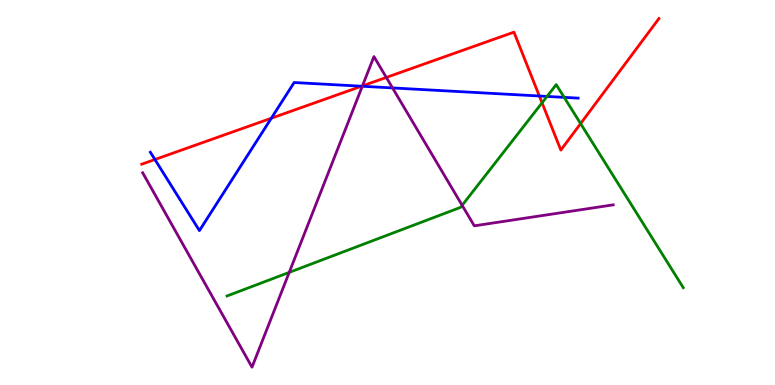[{'lines': ['blue', 'red'], 'intersections': [{'x': 2.0, 'y': 5.86}, {'x': 3.5, 'y': 6.93}, {'x': 4.66, 'y': 7.76}, {'x': 6.96, 'y': 7.51}]}, {'lines': ['green', 'red'], 'intersections': [{'x': 6.99, 'y': 7.33}, {'x': 7.49, 'y': 6.79}]}, {'lines': ['purple', 'red'], 'intersections': [{'x': 4.68, 'y': 7.77}, {'x': 4.98, 'y': 7.99}]}, {'lines': ['blue', 'green'], 'intersections': [{'x': 7.06, 'y': 7.5}, {'x': 7.28, 'y': 7.47}]}, {'lines': ['blue', 'purple'], 'intersections': [{'x': 4.67, 'y': 7.76}, {'x': 5.06, 'y': 7.72}]}, {'lines': ['green', 'purple'], 'intersections': [{'x': 3.73, 'y': 2.93}, {'x': 5.96, 'y': 4.67}]}]